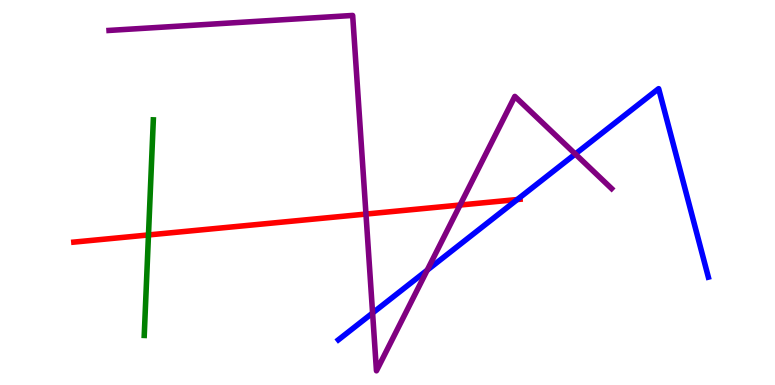[{'lines': ['blue', 'red'], 'intersections': [{'x': 6.67, 'y': 4.82}]}, {'lines': ['green', 'red'], 'intersections': [{'x': 1.92, 'y': 3.9}]}, {'lines': ['purple', 'red'], 'intersections': [{'x': 4.72, 'y': 4.44}, {'x': 5.94, 'y': 4.67}]}, {'lines': ['blue', 'green'], 'intersections': []}, {'lines': ['blue', 'purple'], 'intersections': [{'x': 4.81, 'y': 1.87}, {'x': 5.51, 'y': 2.98}, {'x': 7.42, 'y': 6.0}]}, {'lines': ['green', 'purple'], 'intersections': []}]